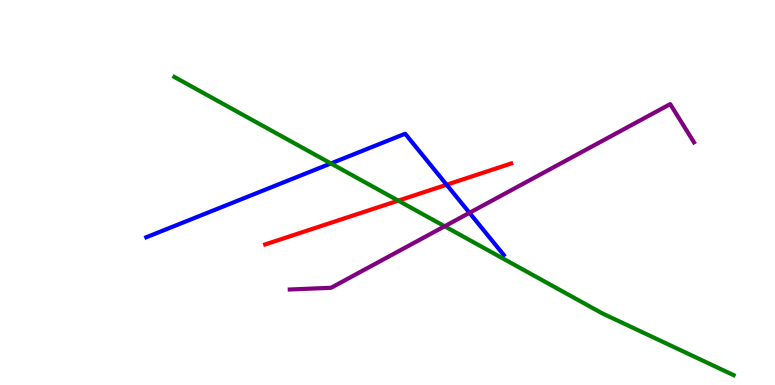[{'lines': ['blue', 'red'], 'intersections': [{'x': 5.76, 'y': 5.2}]}, {'lines': ['green', 'red'], 'intersections': [{'x': 5.14, 'y': 4.79}]}, {'lines': ['purple', 'red'], 'intersections': []}, {'lines': ['blue', 'green'], 'intersections': [{'x': 4.27, 'y': 5.75}]}, {'lines': ['blue', 'purple'], 'intersections': [{'x': 6.06, 'y': 4.47}]}, {'lines': ['green', 'purple'], 'intersections': [{'x': 5.74, 'y': 4.12}]}]